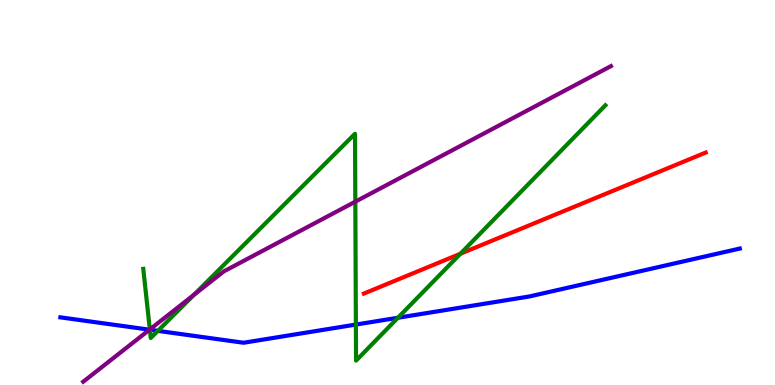[{'lines': ['blue', 'red'], 'intersections': []}, {'lines': ['green', 'red'], 'intersections': [{'x': 5.94, 'y': 3.41}]}, {'lines': ['purple', 'red'], 'intersections': []}, {'lines': ['blue', 'green'], 'intersections': [{'x': 1.93, 'y': 1.43}, {'x': 2.04, 'y': 1.41}, {'x': 4.59, 'y': 1.57}, {'x': 5.13, 'y': 1.75}]}, {'lines': ['blue', 'purple'], 'intersections': [{'x': 1.93, 'y': 1.44}]}, {'lines': ['green', 'purple'], 'intersections': [{'x': 1.93, 'y': 1.44}, {'x': 2.5, 'y': 2.34}, {'x': 4.58, 'y': 4.76}]}]